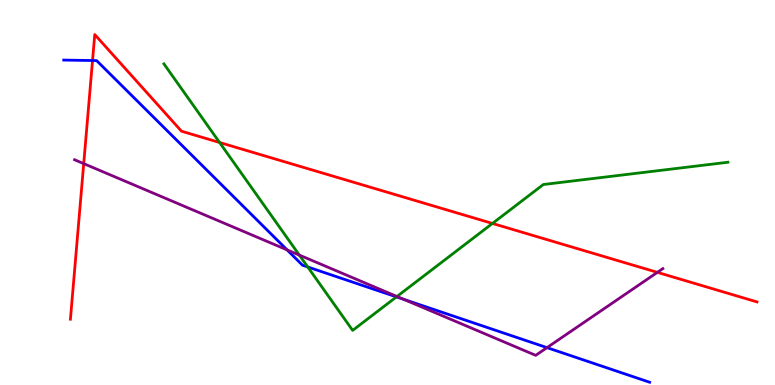[{'lines': ['blue', 'red'], 'intersections': [{'x': 1.19, 'y': 8.43}]}, {'lines': ['green', 'red'], 'intersections': [{'x': 2.83, 'y': 6.3}, {'x': 6.35, 'y': 4.2}]}, {'lines': ['purple', 'red'], 'intersections': [{'x': 1.08, 'y': 5.75}, {'x': 8.48, 'y': 2.93}]}, {'lines': ['blue', 'green'], 'intersections': [{'x': 3.97, 'y': 3.07}, {'x': 5.12, 'y': 2.29}]}, {'lines': ['blue', 'purple'], 'intersections': [{'x': 3.7, 'y': 3.51}, {'x': 5.21, 'y': 2.23}, {'x': 7.06, 'y': 0.971}]}, {'lines': ['green', 'purple'], 'intersections': [{'x': 3.86, 'y': 3.37}, {'x': 5.12, 'y': 2.3}]}]